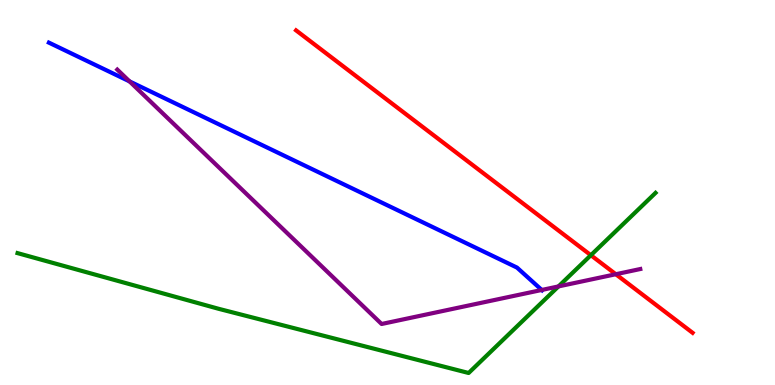[{'lines': ['blue', 'red'], 'intersections': []}, {'lines': ['green', 'red'], 'intersections': [{'x': 7.62, 'y': 3.37}]}, {'lines': ['purple', 'red'], 'intersections': [{'x': 7.95, 'y': 2.88}]}, {'lines': ['blue', 'green'], 'intersections': []}, {'lines': ['blue', 'purple'], 'intersections': [{'x': 1.67, 'y': 7.89}, {'x': 6.99, 'y': 2.47}]}, {'lines': ['green', 'purple'], 'intersections': [{'x': 7.21, 'y': 2.56}]}]